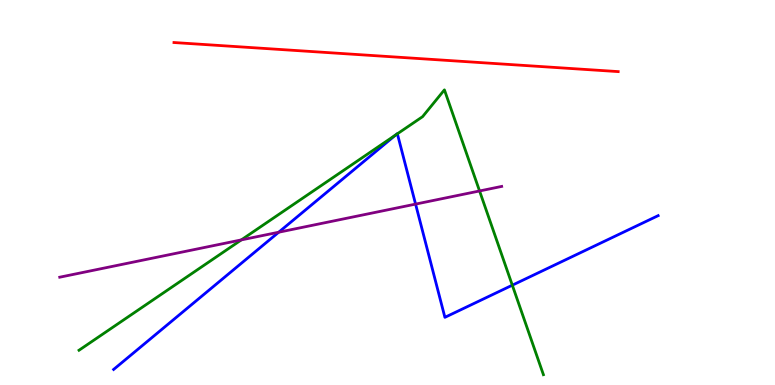[{'lines': ['blue', 'red'], 'intersections': []}, {'lines': ['green', 'red'], 'intersections': []}, {'lines': ['purple', 'red'], 'intersections': []}, {'lines': ['blue', 'green'], 'intersections': [{'x': 5.11, 'y': 6.5}, {'x': 5.13, 'y': 6.52}, {'x': 6.61, 'y': 2.59}]}, {'lines': ['blue', 'purple'], 'intersections': [{'x': 3.6, 'y': 3.97}, {'x': 5.36, 'y': 4.7}]}, {'lines': ['green', 'purple'], 'intersections': [{'x': 3.11, 'y': 3.77}, {'x': 6.19, 'y': 5.04}]}]